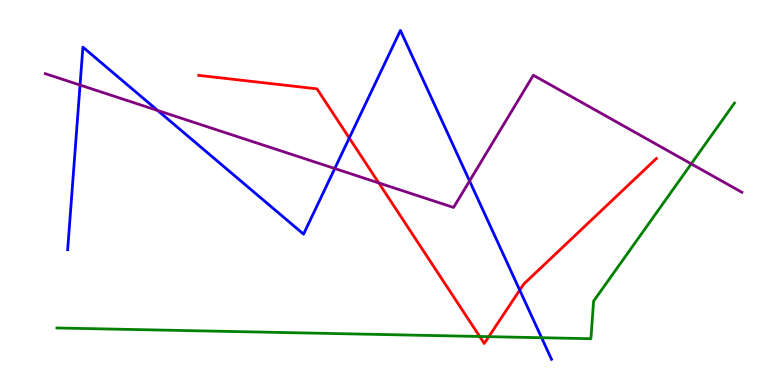[{'lines': ['blue', 'red'], 'intersections': [{'x': 4.51, 'y': 6.42}, {'x': 6.71, 'y': 2.46}]}, {'lines': ['green', 'red'], 'intersections': [{'x': 6.19, 'y': 1.26}, {'x': 6.31, 'y': 1.26}]}, {'lines': ['purple', 'red'], 'intersections': [{'x': 4.89, 'y': 5.25}]}, {'lines': ['blue', 'green'], 'intersections': [{'x': 6.99, 'y': 1.23}]}, {'lines': ['blue', 'purple'], 'intersections': [{'x': 1.03, 'y': 7.79}, {'x': 2.03, 'y': 7.13}, {'x': 4.32, 'y': 5.62}, {'x': 6.06, 'y': 5.3}]}, {'lines': ['green', 'purple'], 'intersections': [{'x': 8.92, 'y': 5.74}]}]